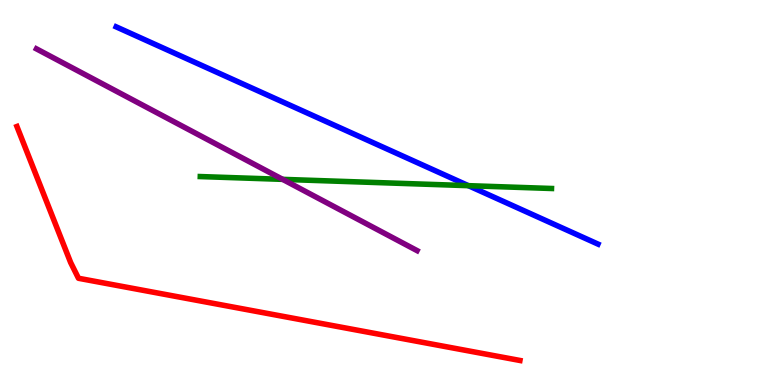[{'lines': ['blue', 'red'], 'intersections': []}, {'lines': ['green', 'red'], 'intersections': []}, {'lines': ['purple', 'red'], 'intersections': []}, {'lines': ['blue', 'green'], 'intersections': [{'x': 6.04, 'y': 5.18}]}, {'lines': ['blue', 'purple'], 'intersections': []}, {'lines': ['green', 'purple'], 'intersections': [{'x': 3.65, 'y': 5.34}]}]